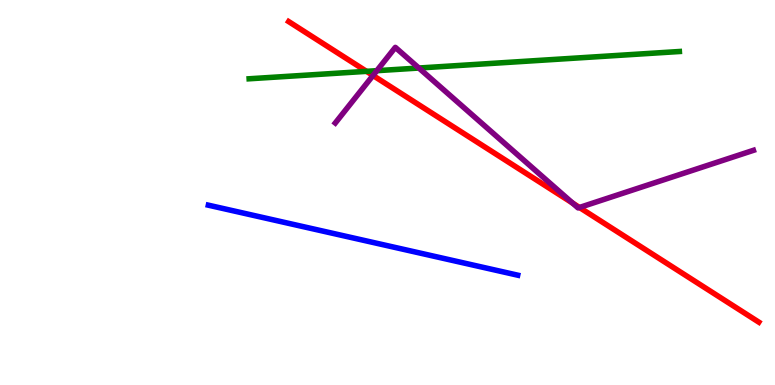[{'lines': ['blue', 'red'], 'intersections': []}, {'lines': ['green', 'red'], 'intersections': [{'x': 4.73, 'y': 8.15}]}, {'lines': ['purple', 'red'], 'intersections': [{'x': 4.81, 'y': 8.04}, {'x': 7.39, 'y': 4.73}, {'x': 7.48, 'y': 4.61}]}, {'lines': ['blue', 'green'], 'intersections': []}, {'lines': ['blue', 'purple'], 'intersections': []}, {'lines': ['green', 'purple'], 'intersections': [{'x': 4.86, 'y': 8.16}, {'x': 5.4, 'y': 8.23}]}]